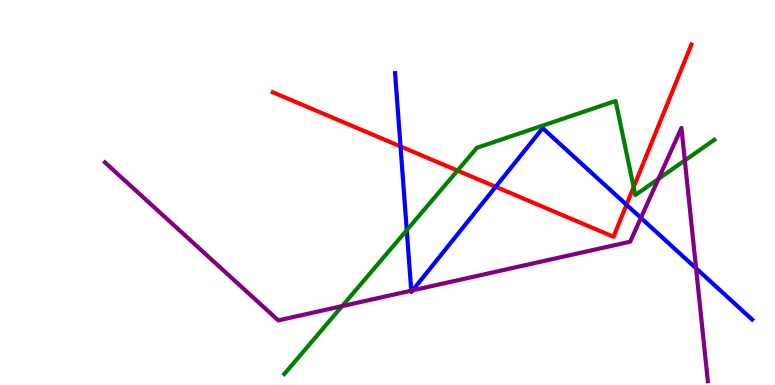[{'lines': ['blue', 'red'], 'intersections': [{'x': 5.17, 'y': 6.2}, {'x': 6.4, 'y': 5.15}, {'x': 8.08, 'y': 4.68}]}, {'lines': ['green', 'red'], 'intersections': [{'x': 5.9, 'y': 5.57}, {'x': 8.18, 'y': 5.14}]}, {'lines': ['purple', 'red'], 'intersections': []}, {'lines': ['blue', 'green'], 'intersections': [{'x': 5.25, 'y': 4.02}]}, {'lines': ['blue', 'purple'], 'intersections': [{'x': 5.31, 'y': 2.45}, {'x': 5.32, 'y': 2.46}, {'x': 8.27, 'y': 4.34}, {'x': 8.98, 'y': 3.03}]}, {'lines': ['green', 'purple'], 'intersections': [{'x': 4.41, 'y': 2.05}, {'x': 8.5, 'y': 5.35}, {'x': 8.84, 'y': 5.83}]}]